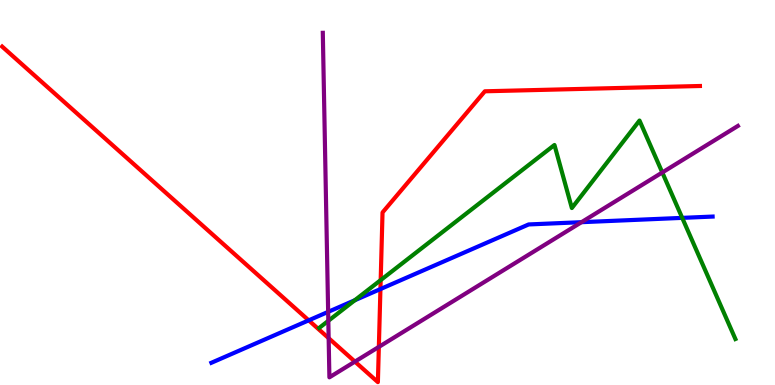[{'lines': ['blue', 'red'], 'intersections': [{'x': 3.98, 'y': 1.68}, {'x': 4.91, 'y': 2.49}]}, {'lines': ['green', 'red'], 'intersections': [{'x': 4.91, 'y': 2.72}]}, {'lines': ['purple', 'red'], 'intersections': [{'x': 4.24, 'y': 1.22}, {'x': 4.58, 'y': 0.607}, {'x': 4.89, 'y': 0.99}]}, {'lines': ['blue', 'green'], 'intersections': [{'x': 4.58, 'y': 2.2}, {'x': 8.8, 'y': 4.34}]}, {'lines': ['blue', 'purple'], 'intersections': [{'x': 4.23, 'y': 1.9}, {'x': 7.5, 'y': 4.23}]}, {'lines': ['green', 'purple'], 'intersections': [{'x': 4.24, 'y': 1.67}, {'x': 8.55, 'y': 5.52}]}]